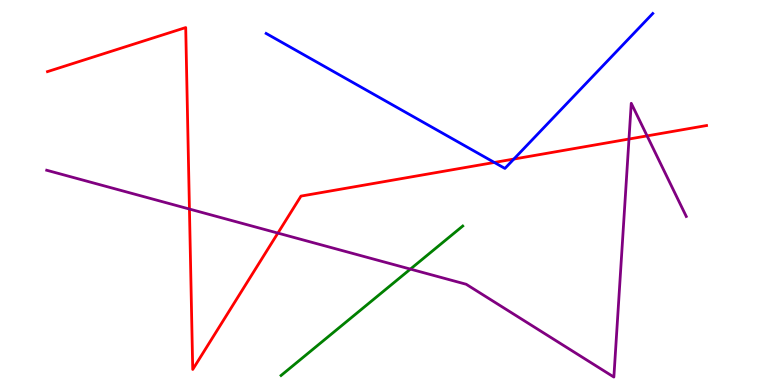[{'lines': ['blue', 'red'], 'intersections': [{'x': 6.38, 'y': 5.78}, {'x': 6.63, 'y': 5.87}]}, {'lines': ['green', 'red'], 'intersections': []}, {'lines': ['purple', 'red'], 'intersections': [{'x': 2.44, 'y': 4.57}, {'x': 3.59, 'y': 3.95}, {'x': 8.12, 'y': 6.39}, {'x': 8.35, 'y': 6.47}]}, {'lines': ['blue', 'green'], 'intersections': []}, {'lines': ['blue', 'purple'], 'intersections': []}, {'lines': ['green', 'purple'], 'intersections': [{'x': 5.3, 'y': 3.01}]}]